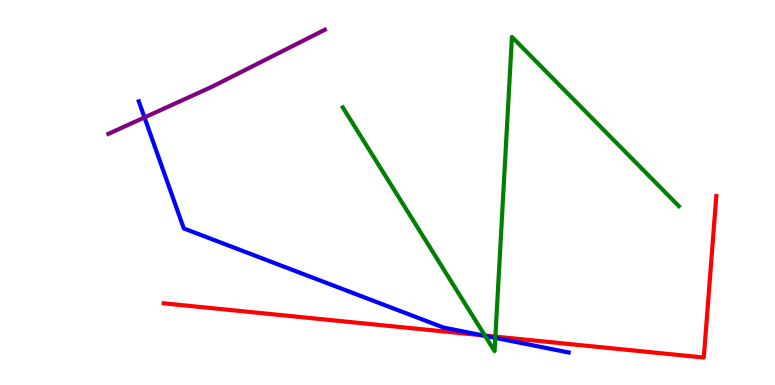[{'lines': ['blue', 'red'], 'intersections': [{'x': 6.22, 'y': 1.29}]}, {'lines': ['green', 'red'], 'intersections': [{'x': 6.26, 'y': 1.28}, {'x': 6.39, 'y': 1.26}]}, {'lines': ['purple', 'red'], 'intersections': []}, {'lines': ['blue', 'green'], 'intersections': [{'x': 6.26, 'y': 1.28}, {'x': 6.39, 'y': 1.22}]}, {'lines': ['blue', 'purple'], 'intersections': [{'x': 1.86, 'y': 6.95}]}, {'lines': ['green', 'purple'], 'intersections': []}]